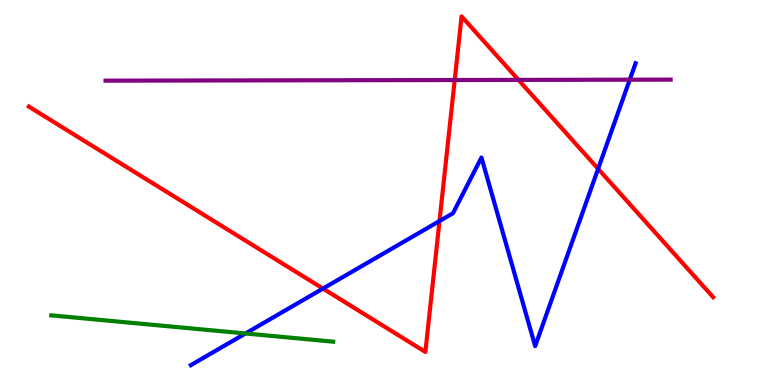[{'lines': ['blue', 'red'], 'intersections': [{'x': 4.17, 'y': 2.5}, {'x': 5.67, 'y': 4.26}, {'x': 7.72, 'y': 5.62}]}, {'lines': ['green', 'red'], 'intersections': []}, {'lines': ['purple', 'red'], 'intersections': [{'x': 5.87, 'y': 7.92}, {'x': 6.69, 'y': 7.92}]}, {'lines': ['blue', 'green'], 'intersections': [{'x': 3.17, 'y': 1.34}]}, {'lines': ['blue', 'purple'], 'intersections': [{'x': 8.13, 'y': 7.93}]}, {'lines': ['green', 'purple'], 'intersections': []}]